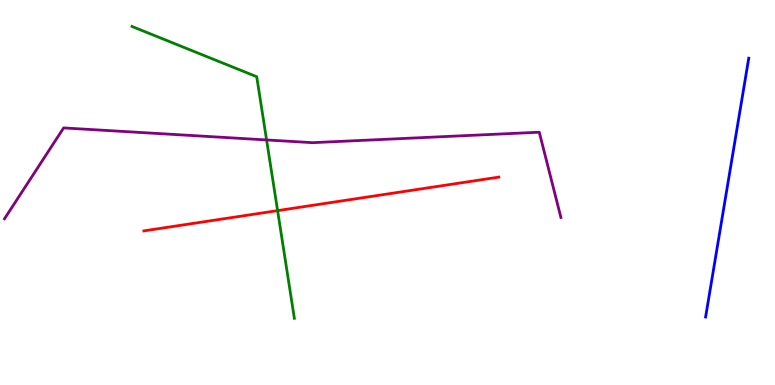[{'lines': ['blue', 'red'], 'intersections': []}, {'lines': ['green', 'red'], 'intersections': [{'x': 3.58, 'y': 4.53}]}, {'lines': ['purple', 'red'], 'intersections': []}, {'lines': ['blue', 'green'], 'intersections': []}, {'lines': ['blue', 'purple'], 'intersections': []}, {'lines': ['green', 'purple'], 'intersections': [{'x': 3.44, 'y': 6.36}]}]